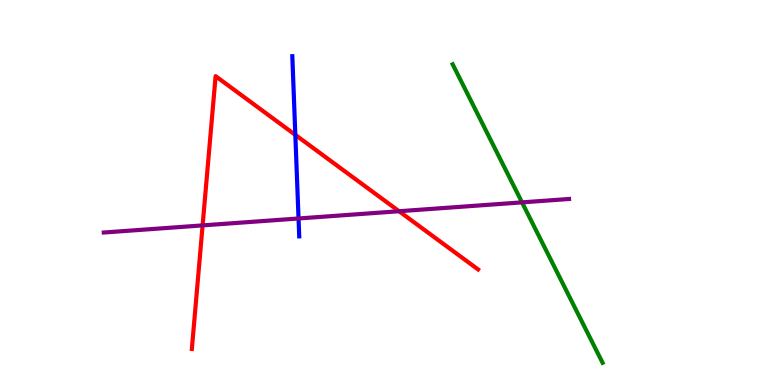[{'lines': ['blue', 'red'], 'intersections': [{'x': 3.81, 'y': 6.5}]}, {'lines': ['green', 'red'], 'intersections': []}, {'lines': ['purple', 'red'], 'intersections': [{'x': 2.61, 'y': 4.15}, {'x': 5.15, 'y': 4.51}]}, {'lines': ['blue', 'green'], 'intersections': []}, {'lines': ['blue', 'purple'], 'intersections': [{'x': 3.85, 'y': 4.33}]}, {'lines': ['green', 'purple'], 'intersections': [{'x': 6.74, 'y': 4.74}]}]